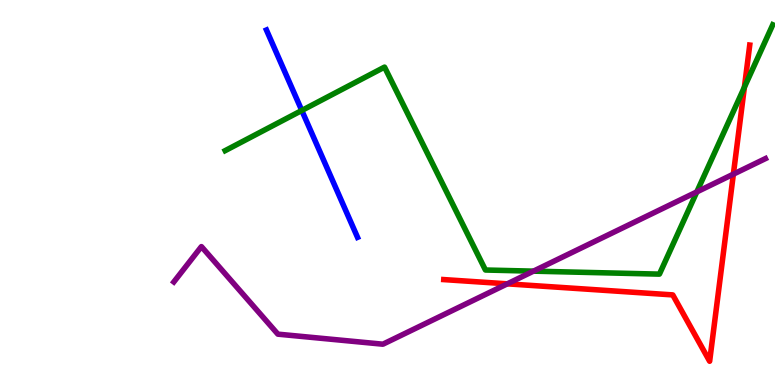[{'lines': ['blue', 'red'], 'intersections': []}, {'lines': ['green', 'red'], 'intersections': [{'x': 9.61, 'y': 7.74}]}, {'lines': ['purple', 'red'], 'intersections': [{'x': 6.55, 'y': 2.63}, {'x': 9.46, 'y': 5.48}]}, {'lines': ['blue', 'green'], 'intersections': [{'x': 3.89, 'y': 7.13}]}, {'lines': ['blue', 'purple'], 'intersections': []}, {'lines': ['green', 'purple'], 'intersections': [{'x': 6.88, 'y': 2.96}, {'x': 8.99, 'y': 5.02}]}]